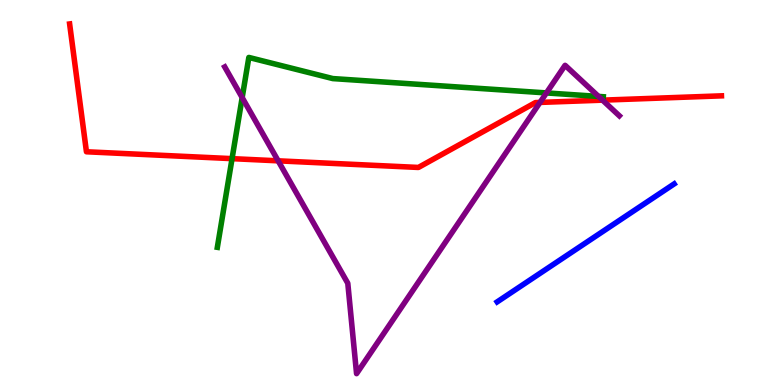[{'lines': ['blue', 'red'], 'intersections': []}, {'lines': ['green', 'red'], 'intersections': [{'x': 2.99, 'y': 5.88}]}, {'lines': ['purple', 'red'], 'intersections': [{'x': 3.59, 'y': 5.82}, {'x': 6.97, 'y': 7.34}, {'x': 7.77, 'y': 7.4}]}, {'lines': ['blue', 'green'], 'intersections': []}, {'lines': ['blue', 'purple'], 'intersections': []}, {'lines': ['green', 'purple'], 'intersections': [{'x': 3.12, 'y': 7.47}, {'x': 7.05, 'y': 7.59}, {'x': 7.72, 'y': 7.5}]}]